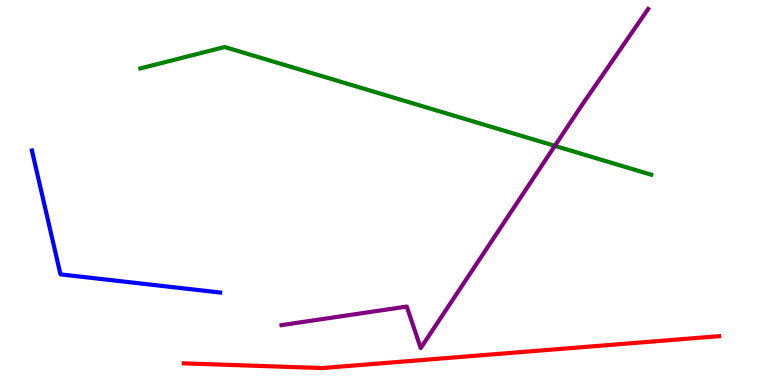[{'lines': ['blue', 'red'], 'intersections': []}, {'lines': ['green', 'red'], 'intersections': []}, {'lines': ['purple', 'red'], 'intersections': []}, {'lines': ['blue', 'green'], 'intersections': []}, {'lines': ['blue', 'purple'], 'intersections': []}, {'lines': ['green', 'purple'], 'intersections': [{'x': 7.16, 'y': 6.21}]}]